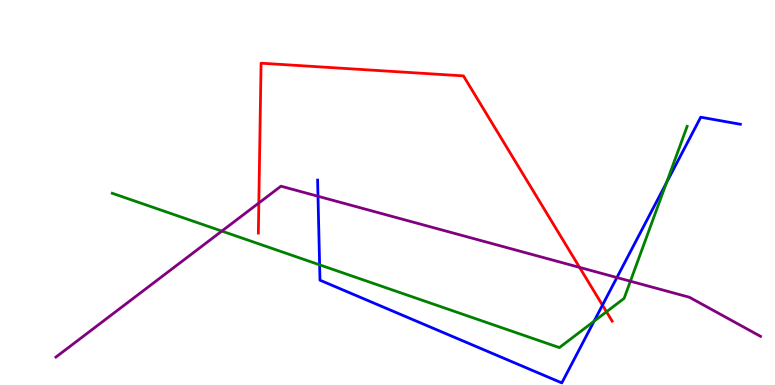[{'lines': ['blue', 'red'], 'intersections': [{'x': 7.77, 'y': 2.07}]}, {'lines': ['green', 'red'], 'intersections': [{'x': 7.83, 'y': 1.9}]}, {'lines': ['purple', 'red'], 'intersections': [{'x': 3.34, 'y': 4.73}, {'x': 7.48, 'y': 3.05}]}, {'lines': ['blue', 'green'], 'intersections': [{'x': 4.12, 'y': 3.12}, {'x': 7.67, 'y': 1.66}, {'x': 8.6, 'y': 5.26}]}, {'lines': ['blue', 'purple'], 'intersections': [{'x': 4.1, 'y': 4.9}, {'x': 7.96, 'y': 2.79}]}, {'lines': ['green', 'purple'], 'intersections': [{'x': 2.86, 'y': 4.0}, {'x': 8.13, 'y': 2.7}]}]